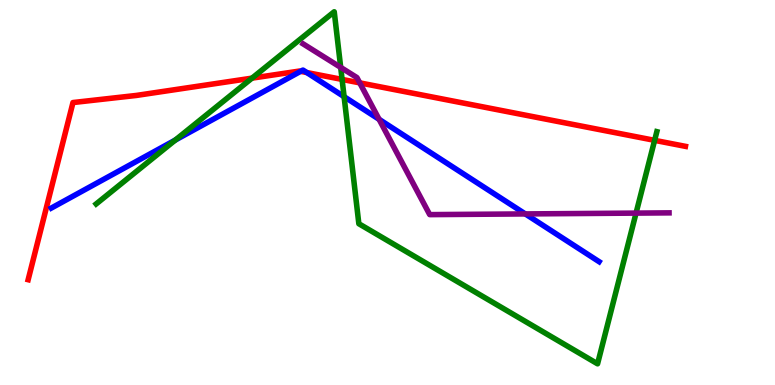[{'lines': ['blue', 'red'], 'intersections': [{'x': 3.88, 'y': 8.15}, {'x': 3.96, 'y': 8.12}]}, {'lines': ['green', 'red'], 'intersections': [{'x': 3.25, 'y': 7.97}, {'x': 4.41, 'y': 7.94}, {'x': 8.45, 'y': 6.35}]}, {'lines': ['purple', 'red'], 'intersections': [{'x': 4.64, 'y': 7.85}]}, {'lines': ['blue', 'green'], 'intersections': [{'x': 2.26, 'y': 6.36}, {'x': 4.44, 'y': 7.49}]}, {'lines': ['blue', 'purple'], 'intersections': [{'x': 4.89, 'y': 6.9}, {'x': 6.78, 'y': 4.44}]}, {'lines': ['green', 'purple'], 'intersections': [{'x': 4.4, 'y': 8.25}, {'x': 8.21, 'y': 4.46}]}]